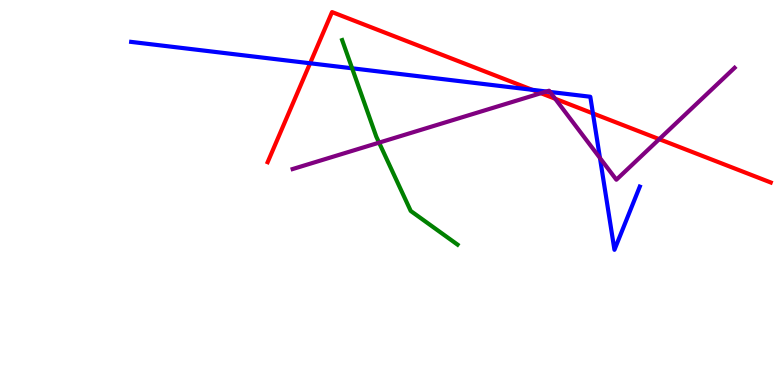[{'lines': ['blue', 'red'], 'intersections': [{'x': 4.0, 'y': 8.36}, {'x': 6.87, 'y': 7.67}, {'x': 7.65, 'y': 7.05}]}, {'lines': ['green', 'red'], 'intersections': []}, {'lines': ['purple', 'red'], 'intersections': [{'x': 6.98, 'y': 7.58}, {'x': 7.16, 'y': 7.44}, {'x': 8.51, 'y': 6.39}]}, {'lines': ['blue', 'green'], 'intersections': [{'x': 4.54, 'y': 8.23}]}, {'lines': ['blue', 'purple'], 'intersections': [{'x': 7.05, 'y': 7.62}, {'x': 7.1, 'y': 7.61}, {'x': 7.74, 'y': 5.9}]}, {'lines': ['green', 'purple'], 'intersections': [{'x': 4.89, 'y': 6.3}]}]